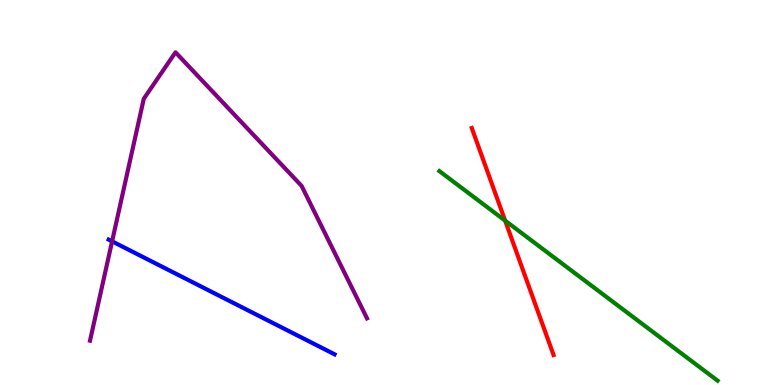[{'lines': ['blue', 'red'], 'intersections': []}, {'lines': ['green', 'red'], 'intersections': [{'x': 6.52, 'y': 4.27}]}, {'lines': ['purple', 'red'], 'intersections': []}, {'lines': ['blue', 'green'], 'intersections': []}, {'lines': ['blue', 'purple'], 'intersections': [{'x': 1.45, 'y': 3.73}]}, {'lines': ['green', 'purple'], 'intersections': []}]